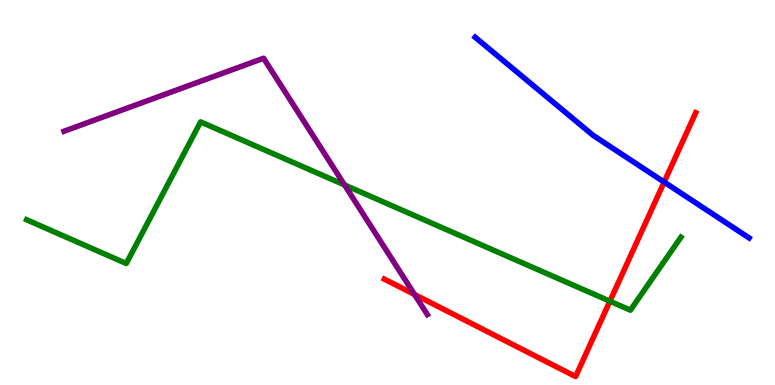[{'lines': ['blue', 'red'], 'intersections': [{'x': 8.57, 'y': 5.27}]}, {'lines': ['green', 'red'], 'intersections': [{'x': 7.87, 'y': 2.18}]}, {'lines': ['purple', 'red'], 'intersections': [{'x': 5.35, 'y': 2.35}]}, {'lines': ['blue', 'green'], 'intersections': []}, {'lines': ['blue', 'purple'], 'intersections': []}, {'lines': ['green', 'purple'], 'intersections': [{'x': 4.45, 'y': 5.2}]}]